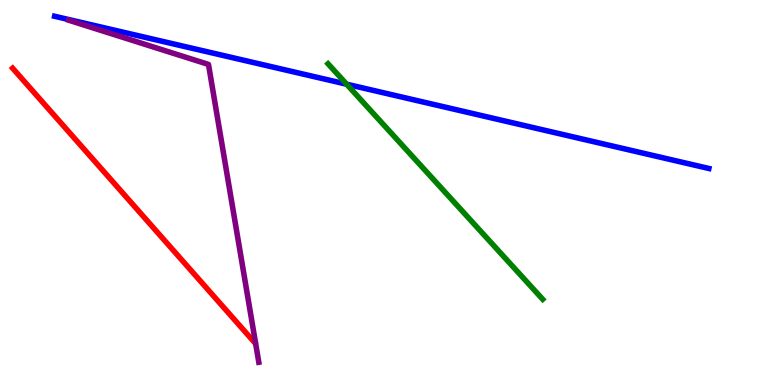[{'lines': ['blue', 'red'], 'intersections': []}, {'lines': ['green', 'red'], 'intersections': []}, {'lines': ['purple', 'red'], 'intersections': []}, {'lines': ['blue', 'green'], 'intersections': [{'x': 4.47, 'y': 7.81}]}, {'lines': ['blue', 'purple'], 'intersections': []}, {'lines': ['green', 'purple'], 'intersections': []}]